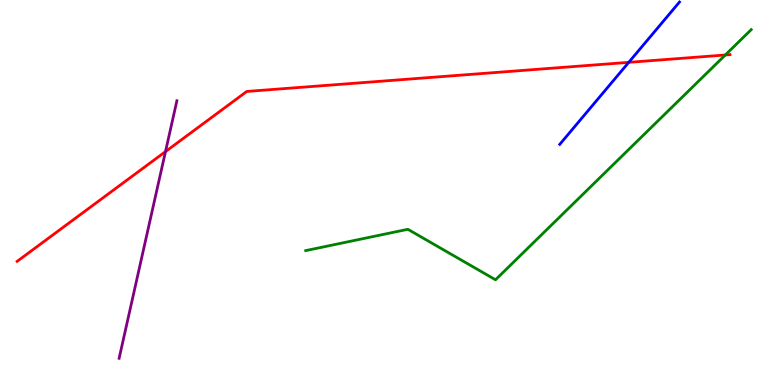[{'lines': ['blue', 'red'], 'intersections': [{'x': 8.11, 'y': 8.38}]}, {'lines': ['green', 'red'], 'intersections': [{'x': 9.36, 'y': 8.57}]}, {'lines': ['purple', 'red'], 'intersections': [{'x': 2.14, 'y': 6.06}]}, {'lines': ['blue', 'green'], 'intersections': []}, {'lines': ['blue', 'purple'], 'intersections': []}, {'lines': ['green', 'purple'], 'intersections': []}]